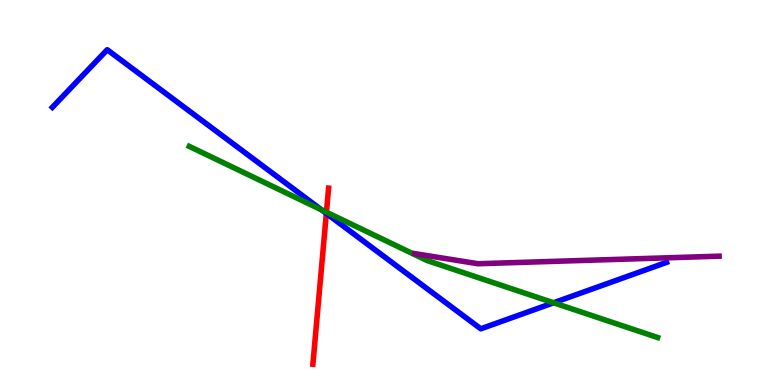[{'lines': ['blue', 'red'], 'intersections': [{'x': 4.21, 'y': 4.46}]}, {'lines': ['green', 'red'], 'intersections': [{'x': 4.21, 'y': 4.49}]}, {'lines': ['purple', 'red'], 'intersections': []}, {'lines': ['blue', 'green'], 'intersections': [{'x': 4.15, 'y': 4.55}, {'x': 7.14, 'y': 2.14}]}, {'lines': ['blue', 'purple'], 'intersections': []}, {'lines': ['green', 'purple'], 'intersections': []}]